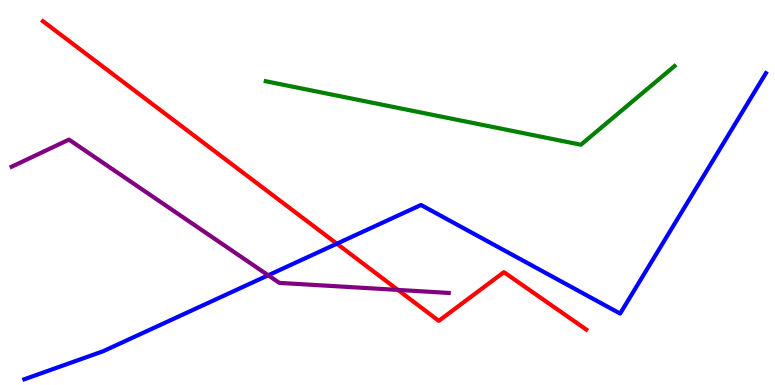[{'lines': ['blue', 'red'], 'intersections': [{'x': 4.35, 'y': 3.67}]}, {'lines': ['green', 'red'], 'intersections': []}, {'lines': ['purple', 'red'], 'intersections': [{'x': 5.13, 'y': 2.47}]}, {'lines': ['blue', 'green'], 'intersections': []}, {'lines': ['blue', 'purple'], 'intersections': [{'x': 3.46, 'y': 2.85}]}, {'lines': ['green', 'purple'], 'intersections': []}]